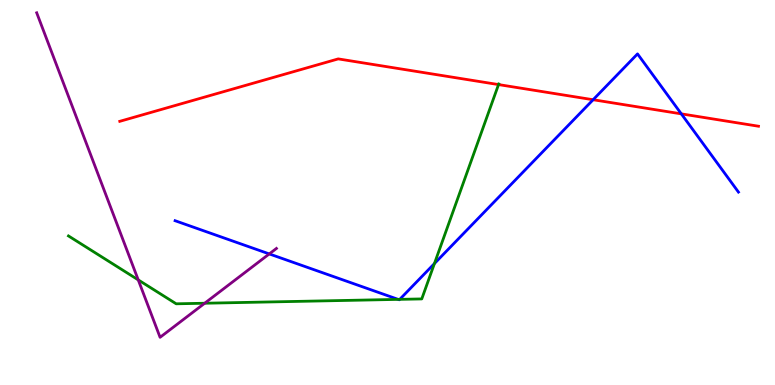[{'lines': ['blue', 'red'], 'intersections': [{'x': 7.65, 'y': 7.41}, {'x': 8.79, 'y': 7.04}]}, {'lines': ['green', 'red'], 'intersections': [{'x': 6.43, 'y': 7.8}]}, {'lines': ['purple', 'red'], 'intersections': []}, {'lines': ['blue', 'green'], 'intersections': [{'x': 5.14, 'y': 2.22}, {'x': 5.16, 'y': 2.22}, {'x': 5.61, 'y': 3.15}]}, {'lines': ['blue', 'purple'], 'intersections': [{'x': 3.47, 'y': 3.4}]}, {'lines': ['green', 'purple'], 'intersections': [{'x': 1.78, 'y': 2.73}, {'x': 2.64, 'y': 2.12}]}]